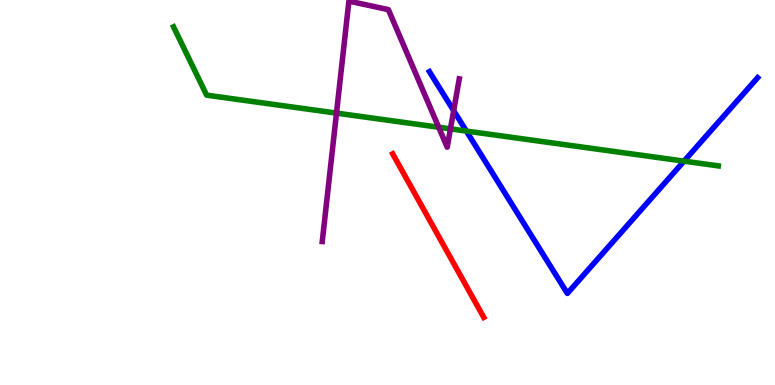[{'lines': ['blue', 'red'], 'intersections': []}, {'lines': ['green', 'red'], 'intersections': []}, {'lines': ['purple', 'red'], 'intersections': []}, {'lines': ['blue', 'green'], 'intersections': [{'x': 6.02, 'y': 6.6}, {'x': 8.83, 'y': 5.81}]}, {'lines': ['blue', 'purple'], 'intersections': [{'x': 5.85, 'y': 7.13}]}, {'lines': ['green', 'purple'], 'intersections': [{'x': 4.34, 'y': 7.06}, {'x': 5.66, 'y': 6.7}, {'x': 5.81, 'y': 6.65}]}]